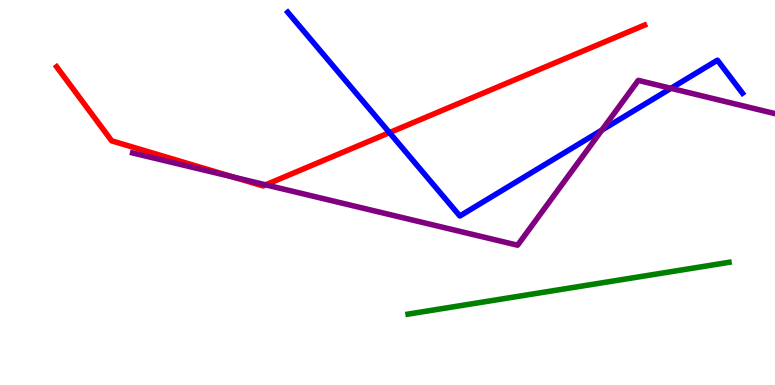[{'lines': ['blue', 'red'], 'intersections': [{'x': 5.03, 'y': 6.55}]}, {'lines': ['green', 'red'], 'intersections': []}, {'lines': ['purple', 'red'], 'intersections': [{'x': 3.02, 'y': 5.4}, {'x': 3.43, 'y': 5.2}]}, {'lines': ['blue', 'green'], 'intersections': []}, {'lines': ['blue', 'purple'], 'intersections': [{'x': 7.77, 'y': 6.62}, {'x': 8.66, 'y': 7.71}]}, {'lines': ['green', 'purple'], 'intersections': []}]